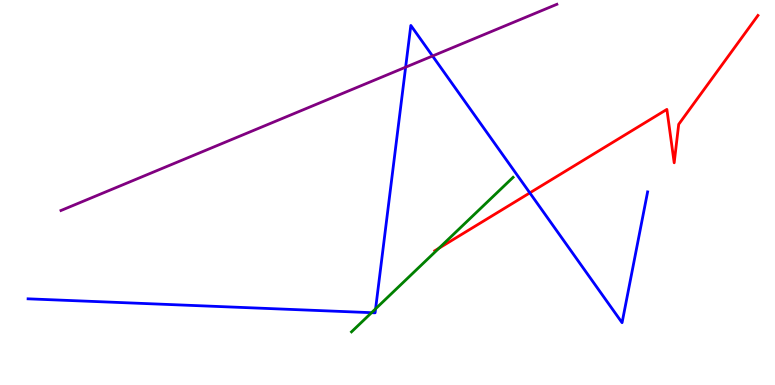[{'lines': ['blue', 'red'], 'intersections': [{'x': 6.84, 'y': 4.99}]}, {'lines': ['green', 'red'], 'intersections': [{'x': 5.66, 'y': 3.55}]}, {'lines': ['purple', 'red'], 'intersections': []}, {'lines': ['blue', 'green'], 'intersections': [{'x': 4.79, 'y': 1.88}, {'x': 4.85, 'y': 1.98}]}, {'lines': ['blue', 'purple'], 'intersections': [{'x': 5.23, 'y': 8.25}, {'x': 5.58, 'y': 8.55}]}, {'lines': ['green', 'purple'], 'intersections': []}]